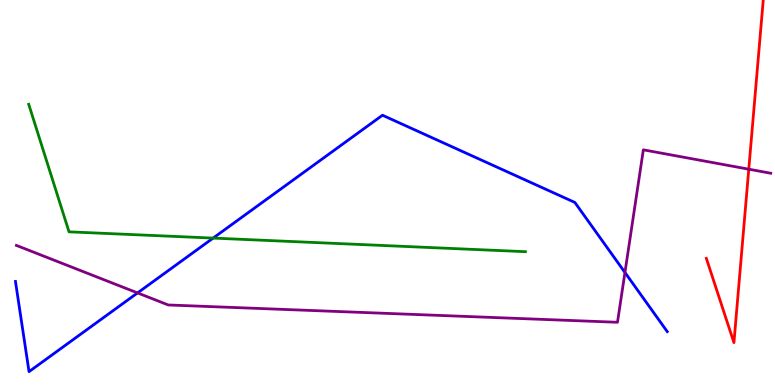[{'lines': ['blue', 'red'], 'intersections': []}, {'lines': ['green', 'red'], 'intersections': []}, {'lines': ['purple', 'red'], 'intersections': [{'x': 9.66, 'y': 5.61}]}, {'lines': ['blue', 'green'], 'intersections': [{'x': 2.75, 'y': 3.82}]}, {'lines': ['blue', 'purple'], 'intersections': [{'x': 1.77, 'y': 2.39}, {'x': 8.06, 'y': 2.92}]}, {'lines': ['green', 'purple'], 'intersections': []}]